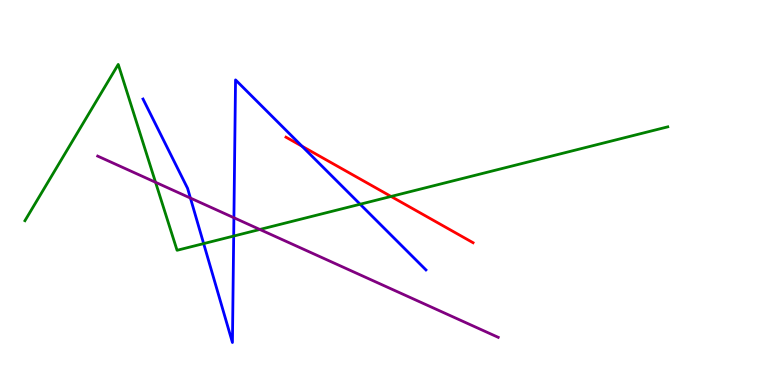[{'lines': ['blue', 'red'], 'intersections': [{'x': 3.9, 'y': 6.2}]}, {'lines': ['green', 'red'], 'intersections': [{'x': 5.05, 'y': 4.9}]}, {'lines': ['purple', 'red'], 'intersections': []}, {'lines': ['blue', 'green'], 'intersections': [{'x': 2.63, 'y': 3.67}, {'x': 3.02, 'y': 3.87}, {'x': 4.65, 'y': 4.7}]}, {'lines': ['blue', 'purple'], 'intersections': [{'x': 2.46, 'y': 4.86}, {'x': 3.02, 'y': 4.34}]}, {'lines': ['green', 'purple'], 'intersections': [{'x': 2.01, 'y': 5.27}, {'x': 3.35, 'y': 4.04}]}]